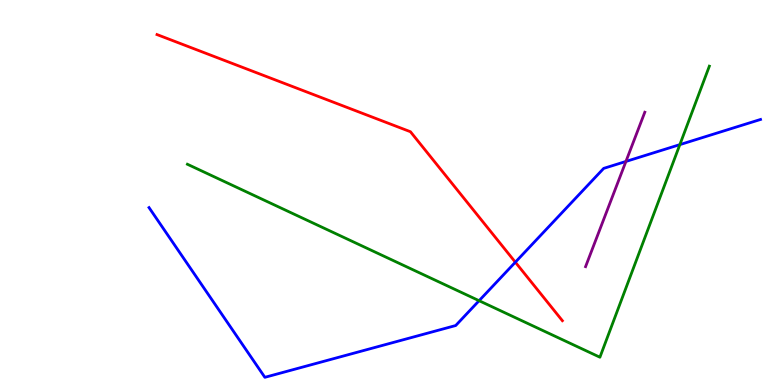[{'lines': ['blue', 'red'], 'intersections': [{'x': 6.65, 'y': 3.19}]}, {'lines': ['green', 'red'], 'intersections': []}, {'lines': ['purple', 'red'], 'intersections': []}, {'lines': ['blue', 'green'], 'intersections': [{'x': 6.18, 'y': 2.19}, {'x': 8.77, 'y': 6.24}]}, {'lines': ['blue', 'purple'], 'intersections': [{'x': 8.08, 'y': 5.81}]}, {'lines': ['green', 'purple'], 'intersections': []}]